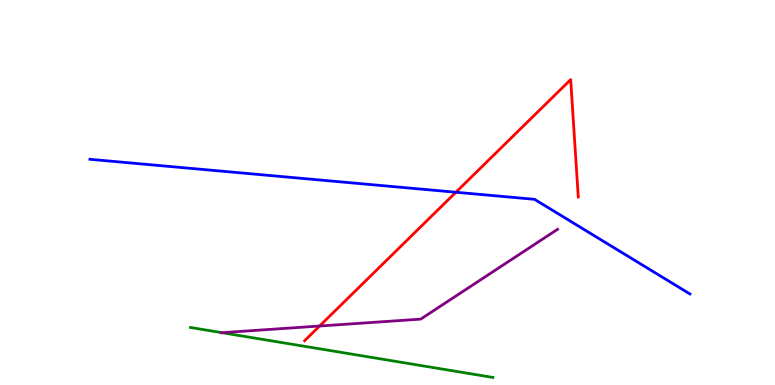[{'lines': ['blue', 'red'], 'intersections': [{'x': 5.88, 'y': 5.01}]}, {'lines': ['green', 'red'], 'intersections': []}, {'lines': ['purple', 'red'], 'intersections': [{'x': 4.12, 'y': 1.53}]}, {'lines': ['blue', 'green'], 'intersections': []}, {'lines': ['blue', 'purple'], 'intersections': []}, {'lines': ['green', 'purple'], 'intersections': [{'x': 2.86, 'y': 1.36}]}]